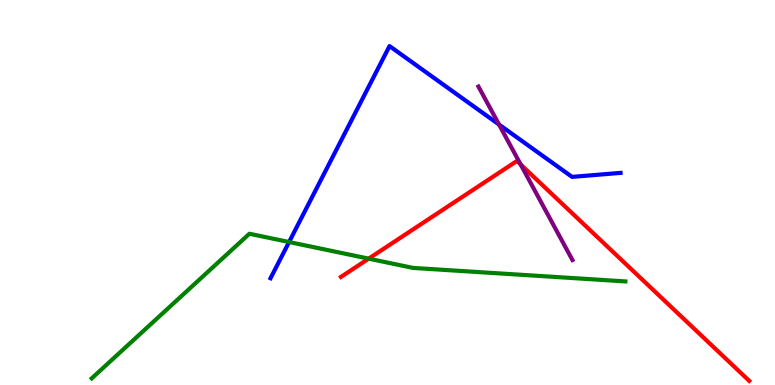[{'lines': ['blue', 'red'], 'intersections': []}, {'lines': ['green', 'red'], 'intersections': [{'x': 4.76, 'y': 3.28}]}, {'lines': ['purple', 'red'], 'intersections': [{'x': 6.72, 'y': 5.73}]}, {'lines': ['blue', 'green'], 'intersections': [{'x': 3.73, 'y': 3.71}]}, {'lines': ['blue', 'purple'], 'intersections': [{'x': 6.44, 'y': 6.76}]}, {'lines': ['green', 'purple'], 'intersections': []}]